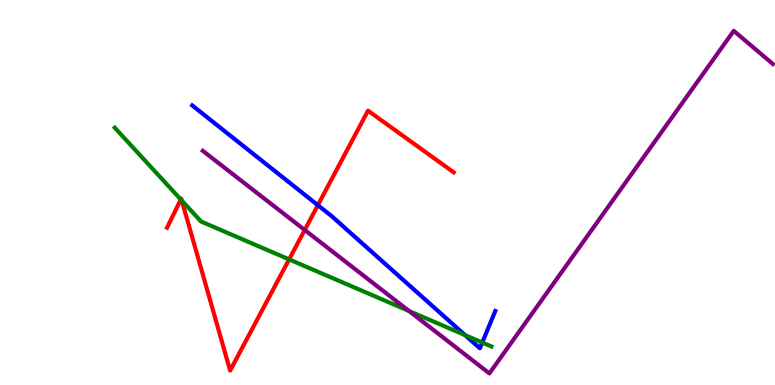[{'lines': ['blue', 'red'], 'intersections': [{'x': 4.1, 'y': 4.67}]}, {'lines': ['green', 'red'], 'intersections': [{'x': 2.33, 'y': 4.82}, {'x': 2.35, 'y': 4.79}, {'x': 3.73, 'y': 3.26}]}, {'lines': ['purple', 'red'], 'intersections': [{'x': 3.93, 'y': 4.03}]}, {'lines': ['blue', 'green'], 'intersections': [{'x': 6.0, 'y': 1.29}, {'x': 6.22, 'y': 1.1}]}, {'lines': ['blue', 'purple'], 'intersections': []}, {'lines': ['green', 'purple'], 'intersections': [{'x': 5.28, 'y': 1.92}]}]